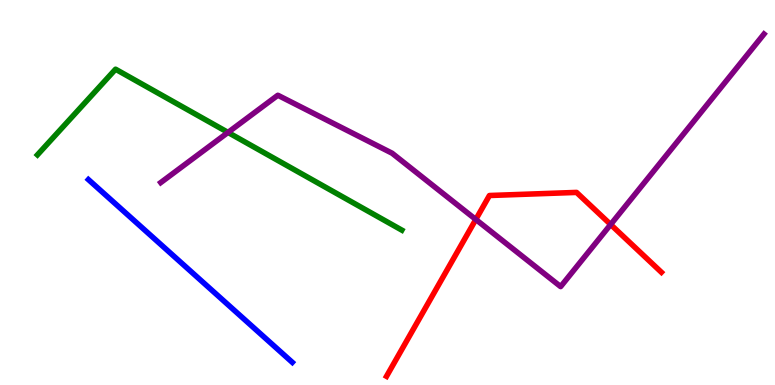[{'lines': ['blue', 'red'], 'intersections': []}, {'lines': ['green', 'red'], 'intersections': []}, {'lines': ['purple', 'red'], 'intersections': [{'x': 6.14, 'y': 4.3}, {'x': 7.88, 'y': 4.17}]}, {'lines': ['blue', 'green'], 'intersections': []}, {'lines': ['blue', 'purple'], 'intersections': []}, {'lines': ['green', 'purple'], 'intersections': [{'x': 2.94, 'y': 6.56}]}]